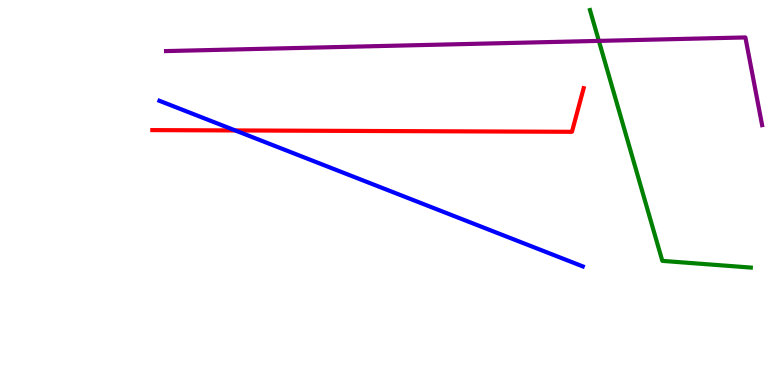[{'lines': ['blue', 'red'], 'intersections': [{'x': 3.04, 'y': 6.61}]}, {'lines': ['green', 'red'], 'intersections': []}, {'lines': ['purple', 'red'], 'intersections': []}, {'lines': ['blue', 'green'], 'intersections': []}, {'lines': ['blue', 'purple'], 'intersections': []}, {'lines': ['green', 'purple'], 'intersections': [{'x': 7.73, 'y': 8.94}]}]